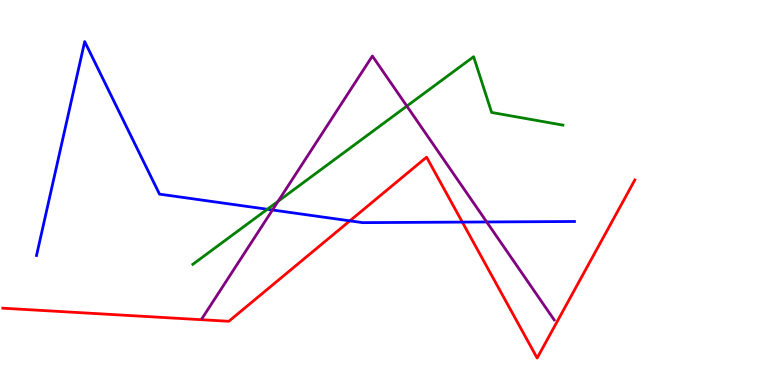[{'lines': ['blue', 'red'], 'intersections': [{'x': 4.51, 'y': 4.26}, {'x': 5.97, 'y': 4.23}]}, {'lines': ['green', 'red'], 'intersections': []}, {'lines': ['purple', 'red'], 'intersections': []}, {'lines': ['blue', 'green'], 'intersections': [{'x': 3.45, 'y': 4.56}]}, {'lines': ['blue', 'purple'], 'intersections': [{'x': 3.52, 'y': 4.55}, {'x': 6.28, 'y': 4.23}]}, {'lines': ['green', 'purple'], 'intersections': [{'x': 3.59, 'y': 4.77}, {'x': 5.25, 'y': 7.24}]}]